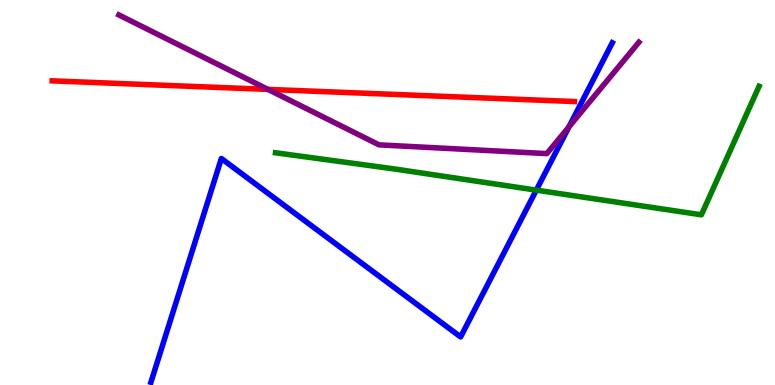[{'lines': ['blue', 'red'], 'intersections': []}, {'lines': ['green', 'red'], 'intersections': []}, {'lines': ['purple', 'red'], 'intersections': [{'x': 3.46, 'y': 7.68}]}, {'lines': ['blue', 'green'], 'intersections': [{'x': 6.92, 'y': 5.06}]}, {'lines': ['blue', 'purple'], 'intersections': [{'x': 7.34, 'y': 6.71}]}, {'lines': ['green', 'purple'], 'intersections': []}]